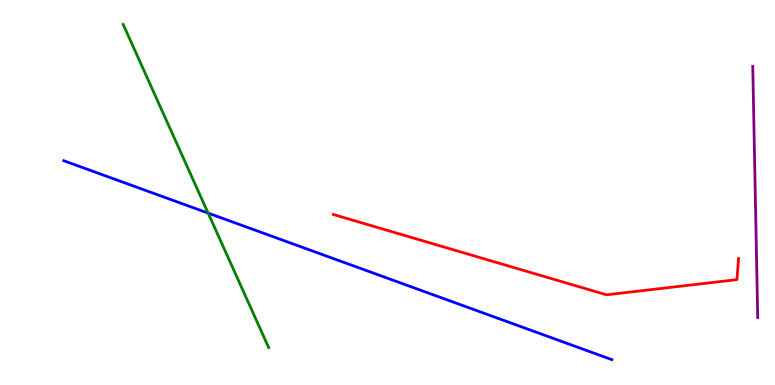[{'lines': ['blue', 'red'], 'intersections': []}, {'lines': ['green', 'red'], 'intersections': []}, {'lines': ['purple', 'red'], 'intersections': []}, {'lines': ['blue', 'green'], 'intersections': [{'x': 2.69, 'y': 4.46}]}, {'lines': ['blue', 'purple'], 'intersections': []}, {'lines': ['green', 'purple'], 'intersections': []}]